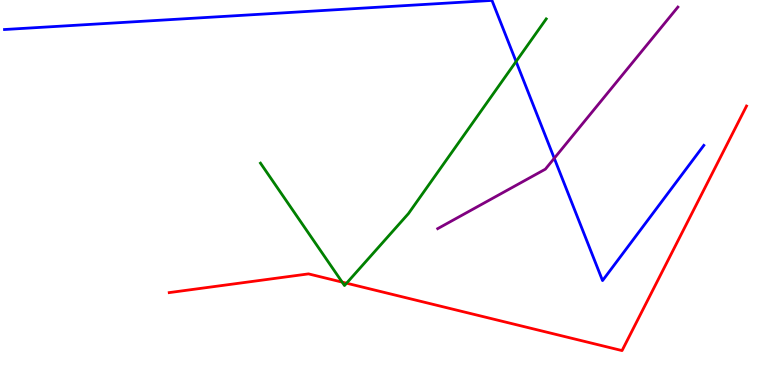[{'lines': ['blue', 'red'], 'intersections': []}, {'lines': ['green', 'red'], 'intersections': [{'x': 4.41, 'y': 2.67}, {'x': 4.47, 'y': 2.64}]}, {'lines': ['purple', 'red'], 'intersections': []}, {'lines': ['blue', 'green'], 'intersections': [{'x': 6.66, 'y': 8.4}]}, {'lines': ['blue', 'purple'], 'intersections': [{'x': 7.15, 'y': 5.89}]}, {'lines': ['green', 'purple'], 'intersections': []}]